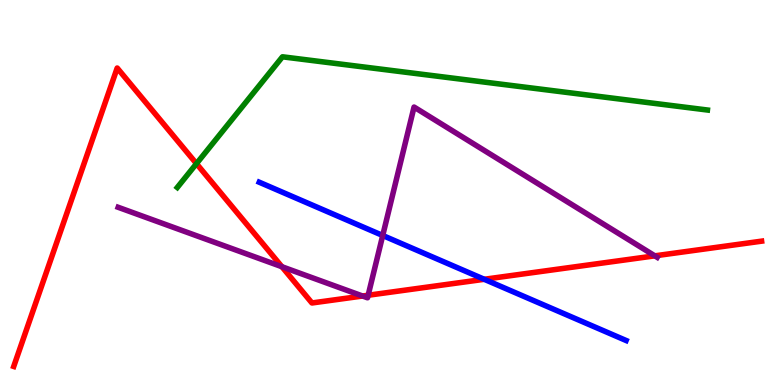[{'lines': ['blue', 'red'], 'intersections': [{'x': 6.25, 'y': 2.75}]}, {'lines': ['green', 'red'], 'intersections': [{'x': 2.54, 'y': 5.75}]}, {'lines': ['purple', 'red'], 'intersections': [{'x': 3.64, 'y': 3.07}, {'x': 4.68, 'y': 2.31}, {'x': 4.75, 'y': 2.33}, {'x': 8.45, 'y': 3.35}]}, {'lines': ['blue', 'green'], 'intersections': []}, {'lines': ['blue', 'purple'], 'intersections': [{'x': 4.94, 'y': 3.88}]}, {'lines': ['green', 'purple'], 'intersections': []}]